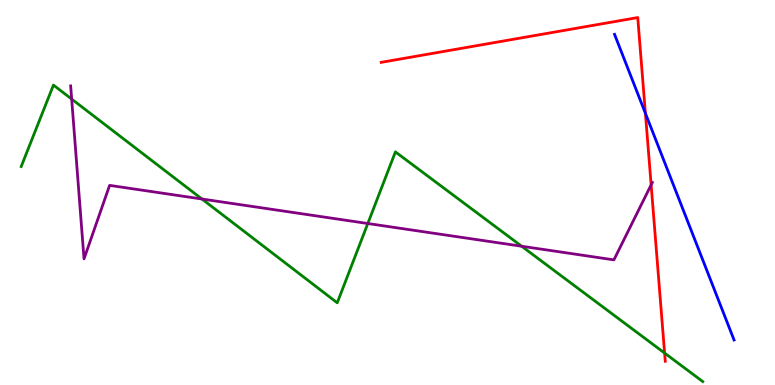[{'lines': ['blue', 'red'], 'intersections': [{'x': 8.33, 'y': 7.06}]}, {'lines': ['green', 'red'], 'intersections': [{'x': 8.58, 'y': 0.83}]}, {'lines': ['purple', 'red'], 'intersections': [{'x': 8.4, 'y': 5.2}]}, {'lines': ['blue', 'green'], 'intersections': []}, {'lines': ['blue', 'purple'], 'intersections': []}, {'lines': ['green', 'purple'], 'intersections': [{'x': 0.925, 'y': 7.43}, {'x': 2.61, 'y': 4.83}, {'x': 4.75, 'y': 4.19}, {'x': 6.73, 'y': 3.6}]}]